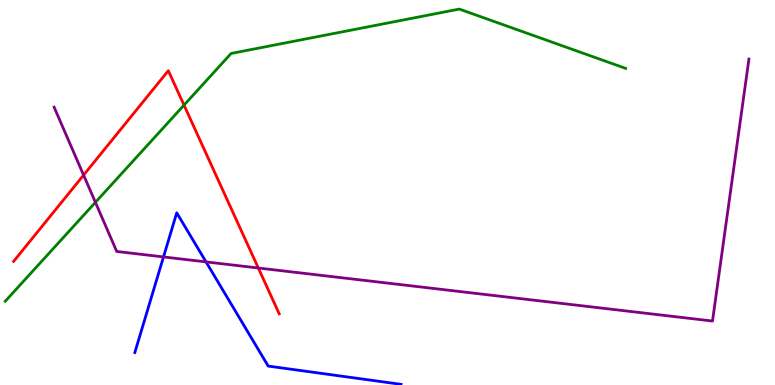[{'lines': ['blue', 'red'], 'intersections': []}, {'lines': ['green', 'red'], 'intersections': [{'x': 2.37, 'y': 7.27}]}, {'lines': ['purple', 'red'], 'intersections': [{'x': 1.08, 'y': 5.45}, {'x': 3.33, 'y': 3.04}]}, {'lines': ['blue', 'green'], 'intersections': []}, {'lines': ['blue', 'purple'], 'intersections': [{'x': 2.11, 'y': 3.33}, {'x': 2.66, 'y': 3.2}]}, {'lines': ['green', 'purple'], 'intersections': [{'x': 1.23, 'y': 4.74}]}]